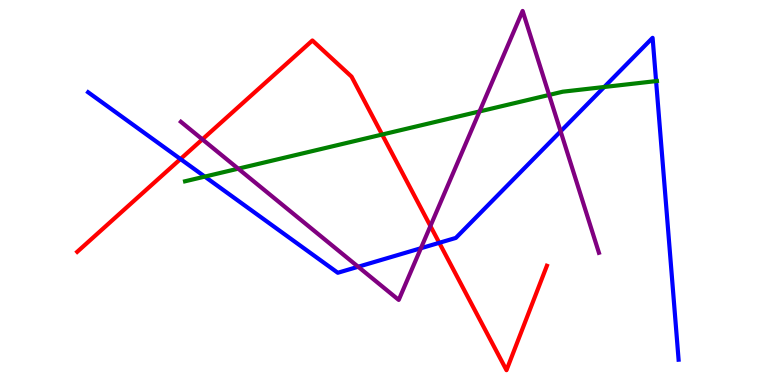[{'lines': ['blue', 'red'], 'intersections': [{'x': 2.33, 'y': 5.87}, {'x': 5.67, 'y': 3.69}]}, {'lines': ['green', 'red'], 'intersections': [{'x': 4.93, 'y': 6.51}]}, {'lines': ['purple', 'red'], 'intersections': [{'x': 2.61, 'y': 6.38}, {'x': 5.55, 'y': 4.13}]}, {'lines': ['blue', 'green'], 'intersections': [{'x': 2.64, 'y': 5.41}, {'x': 7.8, 'y': 7.74}, {'x': 8.47, 'y': 7.89}]}, {'lines': ['blue', 'purple'], 'intersections': [{'x': 4.62, 'y': 3.07}, {'x': 5.43, 'y': 3.55}, {'x': 7.23, 'y': 6.59}]}, {'lines': ['green', 'purple'], 'intersections': [{'x': 3.07, 'y': 5.62}, {'x': 6.19, 'y': 7.11}, {'x': 7.09, 'y': 7.53}]}]